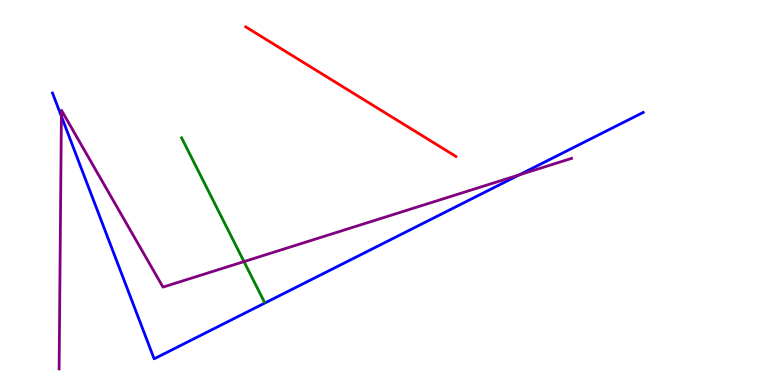[{'lines': ['blue', 'red'], 'intersections': []}, {'lines': ['green', 'red'], 'intersections': []}, {'lines': ['purple', 'red'], 'intersections': []}, {'lines': ['blue', 'green'], 'intersections': []}, {'lines': ['blue', 'purple'], 'intersections': [{'x': 0.792, 'y': 6.98}, {'x': 6.7, 'y': 5.46}]}, {'lines': ['green', 'purple'], 'intersections': [{'x': 3.15, 'y': 3.21}]}]